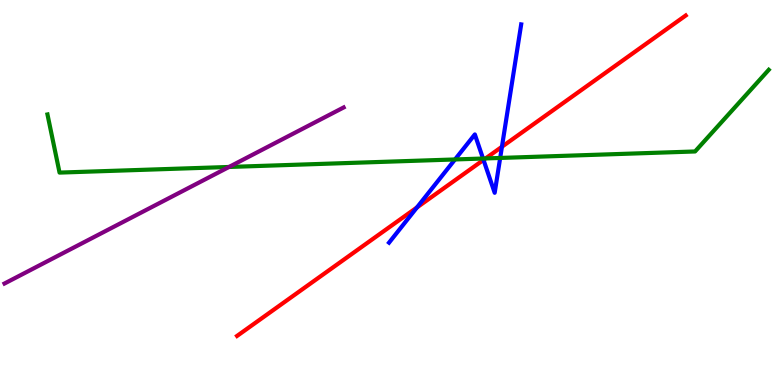[{'lines': ['blue', 'red'], 'intersections': [{'x': 5.38, 'y': 4.61}, {'x': 6.24, 'y': 5.85}, {'x': 6.48, 'y': 6.19}]}, {'lines': ['green', 'red'], 'intersections': [{'x': 6.27, 'y': 5.88}]}, {'lines': ['purple', 'red'], 'intersections': []}, {'lines': ['blue', 'green'], 'intersections': [{'x': 5.87, 'y': 5.86}, {'x': 6.23, 'y': 5.88}, {'x': 6.45, 'y': 5.9}]}, {'lines': ['blue', 'purple'], 'intersections': []}, {'lines': ['green', 'purple'], 'intersections': [{'x': 2.96, 'y': 5.66}]}]